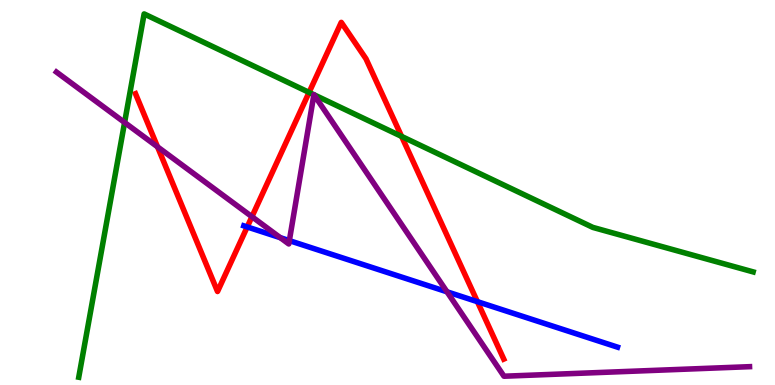[{'lines': ['blue', 'red'], 'intersections': [{'x': 3.19, 'y': 4.11}, {'x': 6.16, 'y': 2.16}]}, {'lines': ['green', 'red'], 'intersections': [{'x': 3.99, 'y': 7.6}, {'x': 5.18, 'y': 6.46}]}, {'lines': ['purple', 'red'], 'intersections': [{'x': 2.03, 'y': 6.19}, {'x': 3.25, 'y': 4.37}]}, {'lines': ['blue', 'green'], 'intersections': []}, {'lines': ['blue', 'purple'], 'intersections': [{'x': 3.62, 'y': 3.83}, {'x': 3.73, 'y': 3.75}, {'x': 5.77, 'y': 2.42}]}, {'lines': ['green', 'purple'], 'intersections': [{'x': 1.61, 'y': 6.82}, {'x': 4.05, 'y': 7.54}, {'x': 4.05, 'y': 7.54}]}]